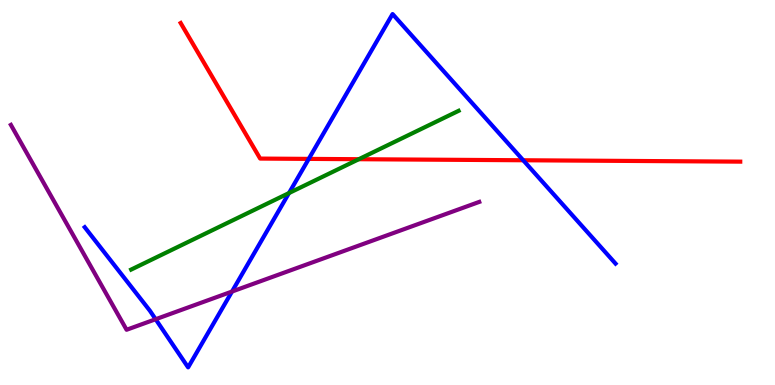[{'lines': ['blue', 'red'], 'intersections': [{'x': 3.98, 'y': 5.87}, {'x': 6.75, 'y': 5.84}]}, {'lines': ['green', 'red'], 'intersections': [{'x': 4.63, 'y': 5.86}]}, {'lines': ['purple', 'red'], 'intersections': []}, {'lines': ['blue', 'green'], 'intersections': [{'x': 3.73, 'y': 4.99}]}, {'lines': ['blue', 'purple'], 'intersections': [{'x': 2.01, 'y': 1.71}, {'x': 2.99, 'y': 2.43}]}, {'lines': ['green', 'purple'], 'intersections': []}]